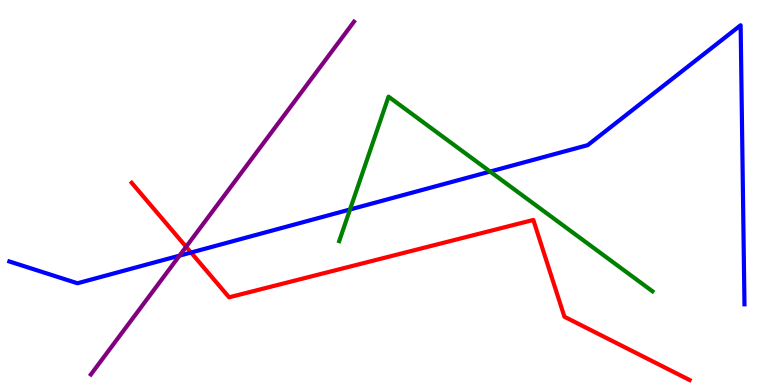[{'lines': ['blue', 'red'], 'intersections': [{'x': 2.46, 'y': 3.44}]}, {'lines': ['green', 'red'], 'intersections': []}, {'lines': ['purple', 'red'], 'intersections': [{'x': 2.4, 'y': 3.59}]}, {'lines': ['blue', 'green'], 'intersections': [{'x': 4.52, 'y': 4.56}, {'x': 6.32, 'y': 5.54}]}, {'lines': ['blue', 'purple'], 'intersections': [{'x': 2.32, 'y': 3.36}]}, {'lines': ['green', 'purple'], 'intersections': []}]